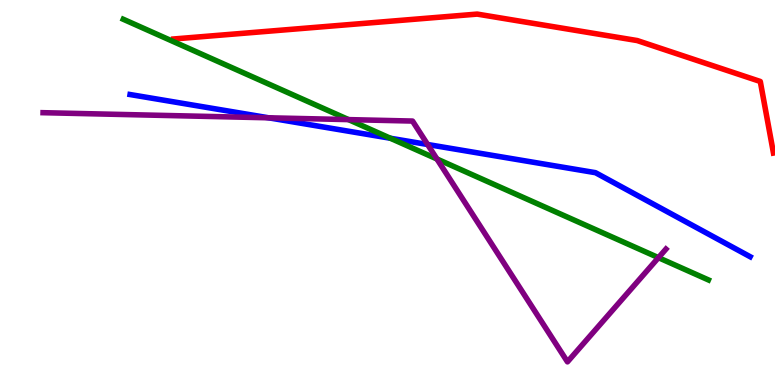[{'lines': ['blue', 'red'], 'intersections': []}, {'lines': ['green', 'red'], 'intersections': []}, {'lines': ['purple', 'red'], 'intersections': []}, {'lines': ['blue', 'green'], 'intersections': [{'x': 5.04, 'y': 6.41}]}, {'lines': ['blue', 'purple'], 'intersections': [{'x': 3.47, 'y': 6.94}, {'x': 5.52, 'y': 6.25}]}, {'lines': ['green', 'purple'], 'intersections': [{'x': 4.5, 'y': 6.89}, {'x': 5.64, 'y': 5.87}, {'x': 8.5, 'y': 3.31}]}]